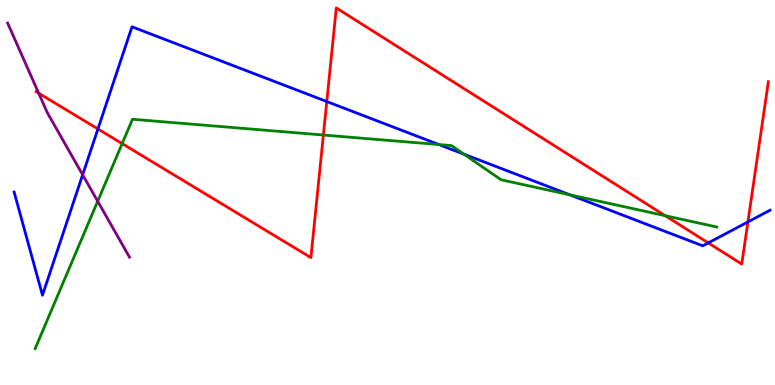[{'lines': ['blue', 'red'], 'intersections': [{'x': 1.26, 'y': 6.65}, {'x': 4.22, 'y': 7.36}, {'x': 9.14, 'y': 3.69}, {'x': 9.65, 'y': 4.24}]}, {'lines': ['green', 'red'], 'intersections': [{'x': 1.58, 'y': 6.27}, {'x': 4.17, 'y': 6.49}, {'x': 8.58, 'y': 4.4}]}, {'lines': ['purple', 'red'], 'intersections': [{'x': 0.499, 'y': 7.58}]}, {'lines': ['blue', 'green'], 'intersections': [{'x': 5.66, 'y': 6.25}, {'x': 5.99, 'y': 6.0}, {'x': 7.35, 'y': 4.94}]}, {'lines': ['blue', 'purple'], 'intersections': [{'x': 1.07, 'y': 5.46}]}, {'lines': ['green', 'purple'], 'intersections': [{'x': 1.26, 'y': 4.77}]}]